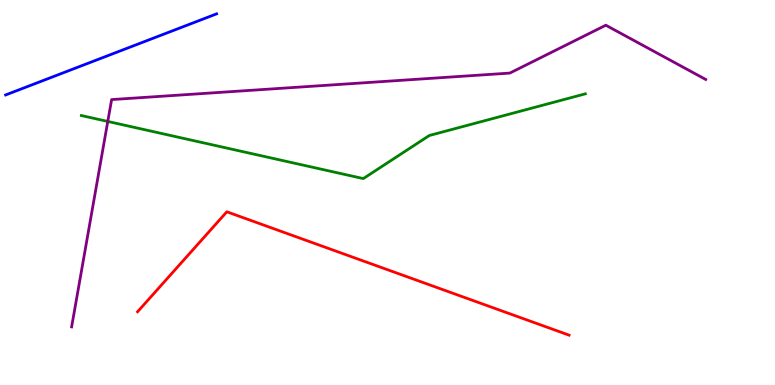[{'lines': ['blue', 'red'], 'intersections': []}, {'lines': ['green', 'red'], 'intersections': []}, {'lines': ['purple', 'red'], 'intersections': []}, {'lines': ['blue', 'green'], 'intersections': []}, {'lines': ['blue', 'purple'], 'intersections': []}, {'lines': ['green', 'purple'], 'intersections': [{'x': 1.39, 'y': 6.85}]}]